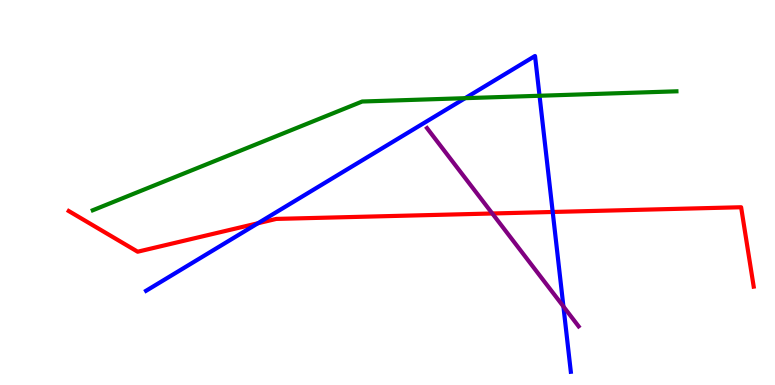[{'lines': ['blue', 'red'], 'intersections': [{'x': 3.33, 'y': 4.2}, {'x': 7.13, 'y': 4.49}]}, {'lines': ['green', 'red'], 'intersections': []}, {'lines': ['purple', 'red'], 'intersections': [{'x': 6.35, 'y': 4.45}]}, {'lines': ['blue', 'green'], 'intersections': [{'x': 6.0, 'y': 7.45}, {'x': 6.96, 'y': 7.51}]}, {'lines': ['blue', 'purple'], 'intersections': [{'x': 7.27, 'y': 2.04}]}, {'lines': ['green', 'purple'], 'intersections': []}]